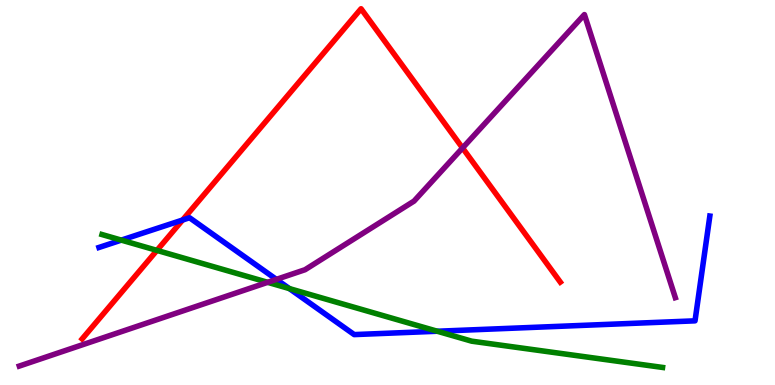[{'lines': ['blue', 'red'], 'intersections': [{'x': 2.36, 'y': 4.29}]}, {'lines': ['green', 'red'], 'intersections': [{'x': 2.02, 'y': 3.5}]}, {'lines': ['purple', 'red'], 'intersections': [{'x': 5.97, 'y': 6.16}]}, {'lines': ['blue', 'green'], 'intersections': [{'x': 1.57, 'y': 3.76}, {'x': 3.73, 'y': 2.5}, {'x': 5.64, 'y': 1.4}]}, {'lines': ['blue', 'purple'], 'intersections': [{'x': 3.57, 'y': 2.74}]}, {'lines': ['green', 'purple'], 'intersections': [{'x': 3.45, 'y': 2.67}]}]